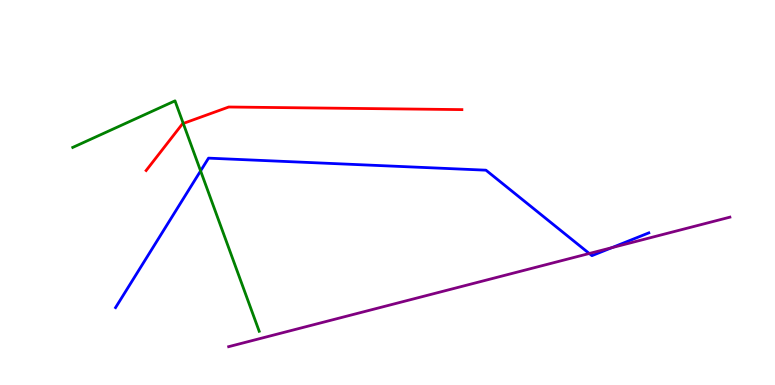[{'lines': ['blue', 'red'], 'intersections': []}, {'lines': ['green', 'red'], 'intersections': [{'x': 2.36, 'y': 6.79}]}, {'lines': ['purple', 'red'], 'intersections': []}, {'lines': ['blue', 'green'], 'intersections': [{'x': 2.59, 'y': 5.56}]}, {'lines': ['blue', 'purple'], 'intersections': [{'x': 7.6, 'y': 3.42}, {'x': 7.9, 'y': 3.57}]}, {'lines': ['green', 'purple'], 'intersections': []}]